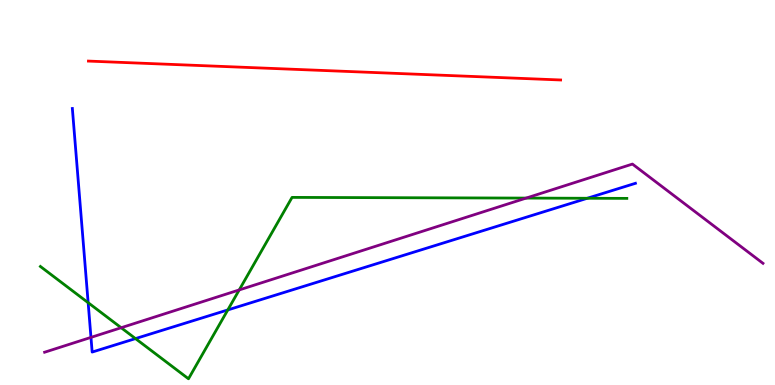[{'lines': ['blue', 'red'], 'intersections': []}, {'lines': ['green', 'red'], 'intersections': []}, {'lines': ['purple', 'red'], 'intersections': []}, {'lines': ['blue', 'green'], 'intersections': [{'x': 1.14, 'y': 2.14}, {'x': 1.75, 'y': 1.21}, {'x': 2.94, 'y': 1.95}, {'x': 7.58, 'y': 4.85}]}, {'lines': ['blue', 'purple'], 'intersections': [{'x': 1.17, 'y': 1.24}]}, {'lines': ['green', 'purple'], 'intersections': [{'x': 1.56, 'y': 1.49}, {'x': 3.09, 'y': 2.47}, {'x': 6.79, 'y': 4.85}]}]